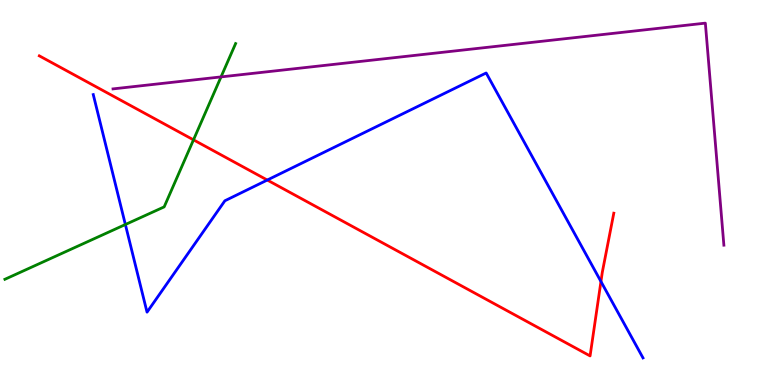[{'lines': ['blue', 'red'], 'intersections': [{'x': 3.45, 'y': 5.32}, {'x': 7.75, 'y': 2.69}]}, {'lines': ['green', 'red'], 'intersections': [{'x': 2.5, 'y': 6.37}]}, {'lines': ['purple', 'red'], 'intersections': []}, {'lines': ['blue', 'green'], 'intersections': [{'x': 1.62, 'y': 4.17}]}, {'lines': ['blue', 'purple'], 'intersections': []}, {'lines': ['green', 'purple'], 'intersections': [{'x': 2.85, 'y': 8.0}]}]